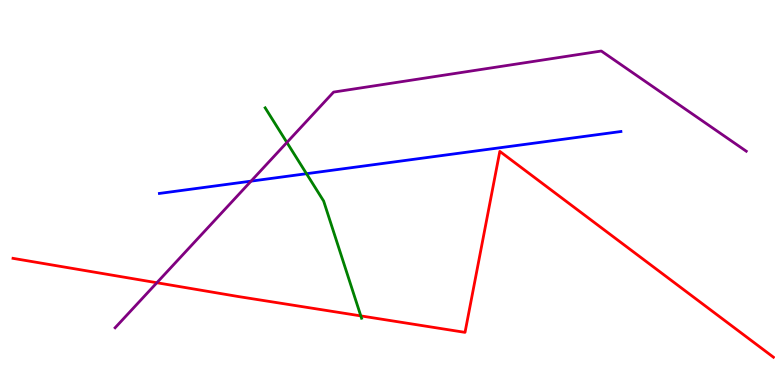[{'lines': ['blue', 'red'], 'intersections': []}, {'lines': ['green', 'red'], 'intersections': [{'x': 4.66, 'y': 1.79}]}, {'lines': ['purple', 'red'], 'intersections': [{'x': 2.02, 'y': 2.66}]}, {'lines': ['blue', 'green'], 'intersections': [{'x': 3.95, 'y': 5.49}]}, {'lines': ['blue', 'purple'], 'intersections': [{'x': 3.24, 'y': 5.3}]}, {'lines': ['green', 'purple'], 'intersections': [{'x': 3.7, 'y': 6.3}]}]